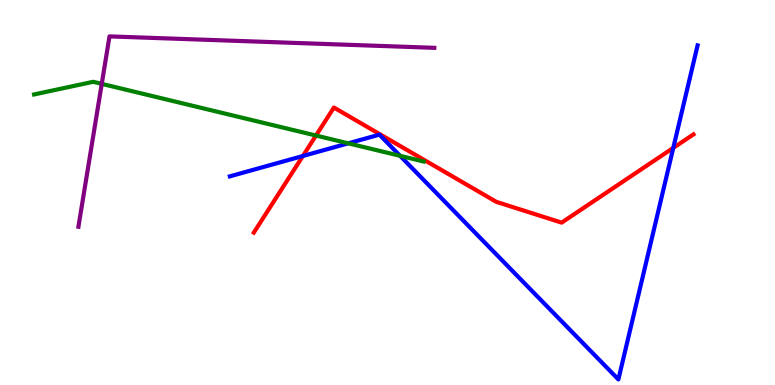[{'lines': ['blue', 'red'], 'intersections': [{'x': 3.91, 'y': 5.95}, {'x': 8.69, 'y': 6.16}]}, {'lines': ['green', 'red'], 'intersections': [{'x': 4.08, 'y': 6.48}]}, {'lines': ['purple', 'red'], 'intersections': []}, {'lines': ['blue', 'green'], 'intersections': [{'x': 4.49, 'y': 6.28}, {'x': 5.16, 'y': 5.95}]}, {'lines': ['blue', 'purple'], 'intersections': []}, {'lines': ['green', 'purple'], 'intersections': [{'x': 1.31, 'y': 7.82}]}]